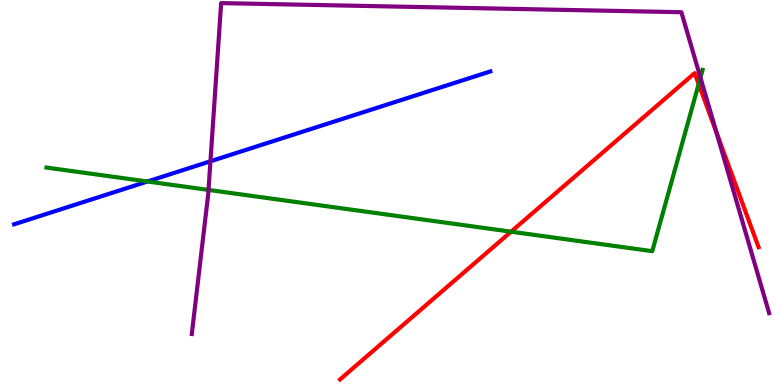[{'lines': ['blue', 'red'], 'intersections': []}, {'lines': ['green', 'red'], 'intersections': [{'x': 6.59, 'y': 3.98}, {'x': 9.02, 'y': 7.82}]}, {'lines': ['purple', 'red'], 'intersections': [{'x': 9.24, 'y': 6.56}]}, {'lines': ['blue', 'green'], 'intersections': [{'x': 1.9, 'y': 5.29}]}, {'lines': ['blue', 'purple'], 'intersections': [{'x': 2.72, 'y': 5.81}]}, {'lines': ['green', 'purple'], 'intersections': [{'x': 2.69, 'y': 5.07}, {'x': 9.04, 'y': 7.98}]}]